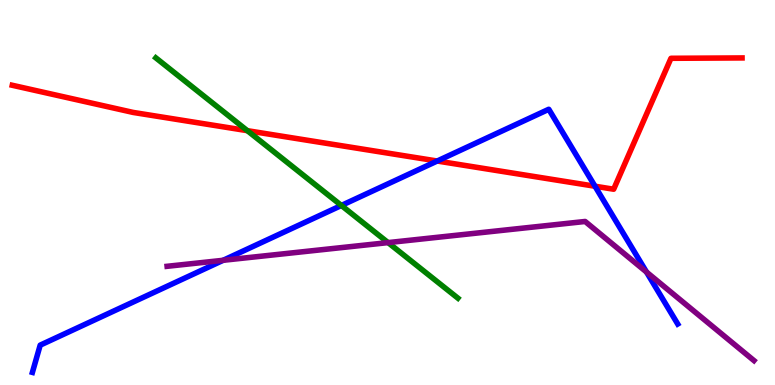[{'lines': ['blue', 'red'], 'intersections': [{'x': 5.64, 'y': 5.82}, {'x': 7.68, 'y': 5.16}]}, {'lines': ['green', 'red'], 'intersections': [{'x': 3.19, 'y': 6.61}]}, {'lines': ['purple', 'red'], 'intersections': []}, {'lines': ['blue', 'green'], 'intersections': [{'x': 4.4, 'y': 4.66}]}, {'lines': ['blue', 'purple'], 'intersections': [{'x': 2.88, 'y': 3.24}, {'x': 8.34, 'y': 2.93}]}, {'lines': ['green', 'purple'], 'intersections': [{'x': 5.01, 'y': 3.7}]}]